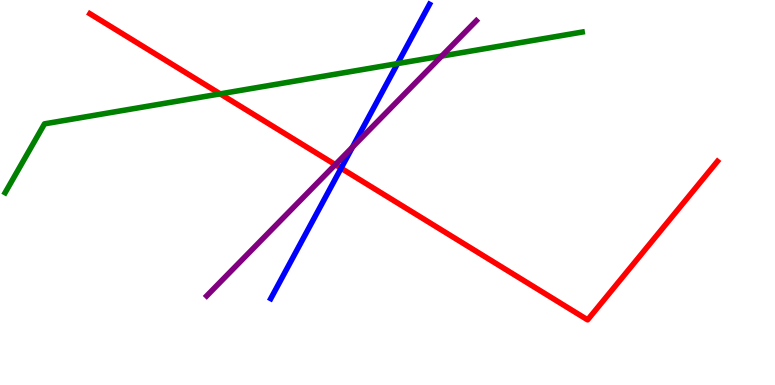[{'lines': ['blue', 'red'], 'intersections': [{'x': 4.4, 'y': 5.63}]}, {'lines': ['green', 'red'], 'intersections': [{'x': 2.84, 'y': 7.56}]}, {'lines': ['purple', 'red'], 'intersections': [{'x': 4.33, 'y': 5.72}]}, {'lines': ['blue', 'green'], 'intersections': [{'x': 5.13, 'y': 8.35}]}, {'lines': ['blue', 'purple'], 'intersections': [{'x': 4.55, 'y': 6.18}]}, {'lines': ['green', 'purple'], 'intersections': [{'x': 5.7, 'y': 8.54}]}]